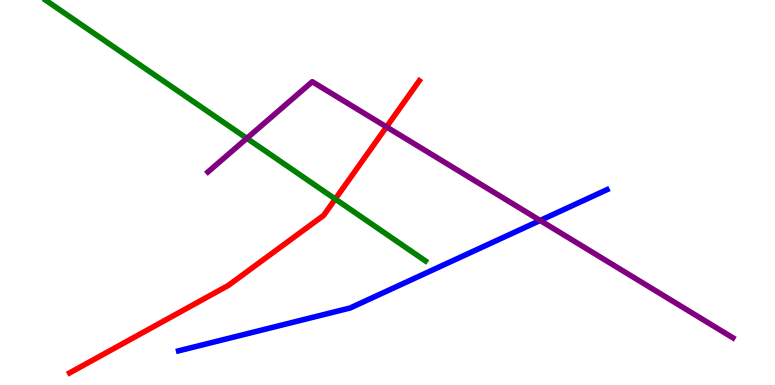[{'lines': ['blue', 'red'], 'intersections': []}, {'lines': ['green', 'red'], 'intersections': [{'x': 4.33, 'y': 4.83}]}, {'lines': ['purple', 'red'], 'intersections': [{'x': 4.99, 'y': 6.7}]}, {'lines': ['blue', 'green'], 'intersections': []}, {'lines': ['blue', 'purple'], 'intersections': [{'x': 6.97, 'y': 4.27}]}, {'lines': ['green', 'purple'], 'intersections': [{'x': 3.19, 'y': 6.41}]}]